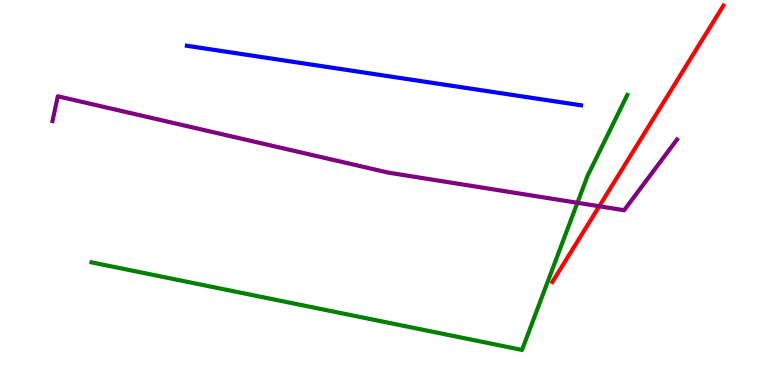[{'lines': ['blue', 'red'], 'intersections': []}, {'lines': ['green', 'red'], 'intersections': []}, {'lines': ['purple', 'red'], 'intersections': [{'x': 7.73, 'y': 4.64}]}, {'lines': ['blue', 'green'], 'intersections': []}, {'lines': ['blue', 'purple'], 'intersections': []}, {'lines': ['green', 'purple'], 'intersections': [{'x': 7.45, 'y': 4.73}]}]